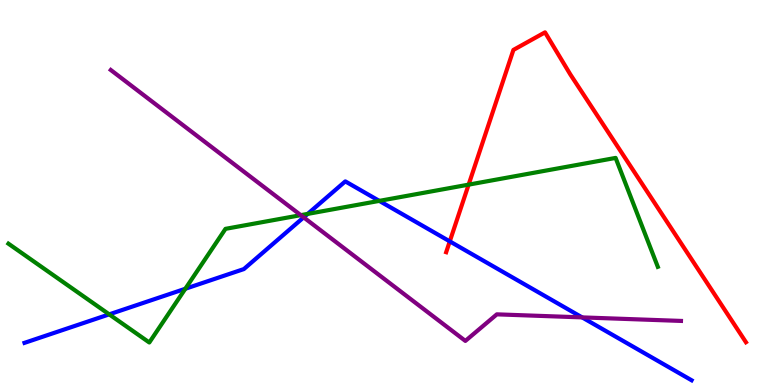[{'lines': ['blue', 'red'], 'intersections': [{'x': 5.8, 'y': 3.73}]}, {'lines': ['green', 'red'], 'intersections': [{'x': 6.05, 'y': 5.2}]}, {'lines': ['purple', 'red'], 'intersections': []}, {'lines': ['blue', 'green'], 'intersections': [{'x': 1.41, 'y': 1.83}, {'x': 2.39, 'y': 2.5}, {'x': 3.97, 'y': 4.44}, {'x': 4.89, 'y': 4.78}]}, {'lines': ['blue', 'purple'], 'intersections': [{'x': 3.92, 'y': 4.35}, {'x': 7.51, 'y': 1.76}]}, {'lines': ['green', 'purple'], 'intersections': [{'x': 3.88, 'y': 4.41}]}]